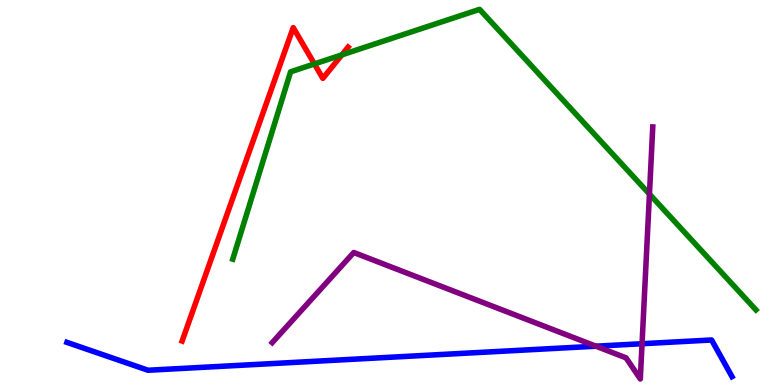[{'lines': ['blue', 'red'], 'intersections': []}, {'lines': ['green', 'red'], 'intersections': [{'x': 4.06, 'y': 8.34}, {'x': 4.41, 'y': 8.57}]}, {'lines': ['purple', 'red'], 'intersections': []}, {'lines': ['blue', 'green'], 'intersections': []}, {'lines': ['blue', 'purple'], 'intersections': [{'x': 7.69, 'y': 1.01}, {'x': 8.28, 'y': 1.07}]}, {'lines': ['green', 'purple'], 'intersections': [{'x': 8.38, 'y': 4.96}]}]